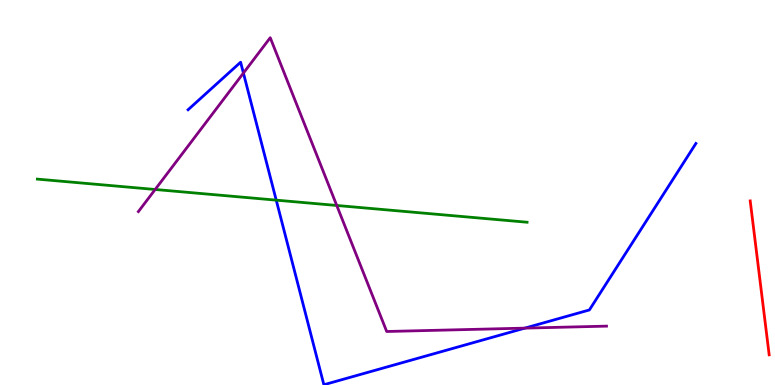[{'lines': ['blue', 'red'], 'intersections': []}, {'lines': ['green', 'red'], 'intersections': []}, {'lines': ['purple', 'red'], 'intersections': []}, {'lines': ['blue', 'green'], 'intersections': [{'x': 3.56, 'y': 4.8}]}, {'lines': ['blue', 'purple'], 'intersections': [{'x': 3.14, 'y': 8.1}, {'x': 6.77, 'y': 1.48}]}, {'lines': ['green', 'purple'], 'intersections': [{'x': 2.0, 'y': 5.08}, {'x': 4.35, 'y': 4.66}]}]